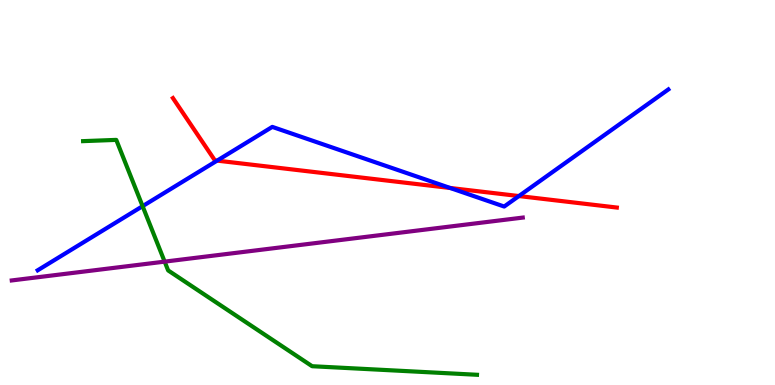[{'lines': ['blue', 'red'], 'intersections': [{'x': 2.8, 'y': 5.83}, {'x': 5.81, 'y': 5.12}, {'x': 6.7, 'y': 4.91}]}, {'lines': ['green', 'red'], 'intersections': []}, {'lines': ['purple', 'red'], 'intersections': []}, {'lines': ['blue', 'green'], 'intersections': [{'x': 1.84, 'y': 4.65}]}, {'lines': ['blue', 'purple'], 'intersections': []}, {'lines': ['green', 'purple'], 'intersections': [{'x': 2.12, 'y': 3.2}]}]